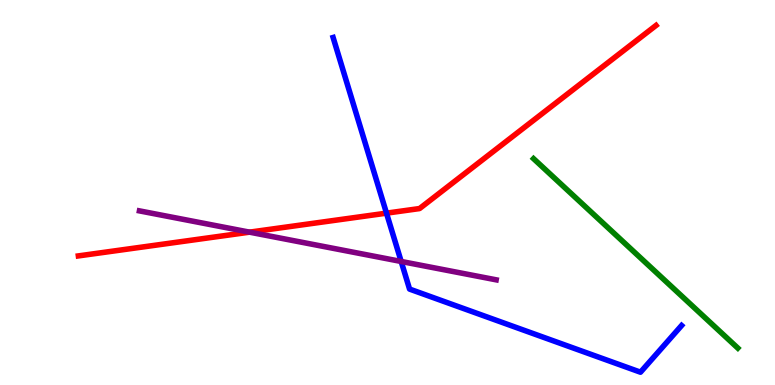[{'lines': ['blue', 'red'], 'intersections': [{'x': 4.99, 'y': 4.46}]}, {'lines': ['green', 'red'], 'intersections': []}, {'lines': ['purple', 'red'], 'intersections': [{'x': 3.22, 'y': 3.97}]}, {'lines': ['blue', 'green'], 'intersections': []}, {'lines': ['blue', 'purple'], 'intersections': [{'x': 5.18, 'y': 3.21}]}, {'lines': ['green', 'purple'], 'intersections': []}]